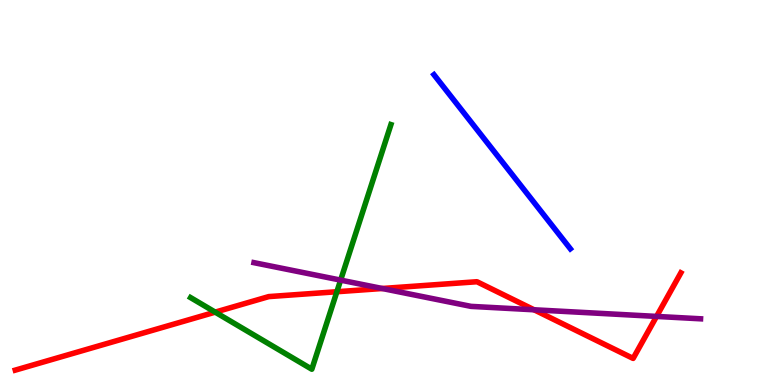[{'lines': ['blue', 'red'], 'intersections': []}, {'lines': ['green', 'red'], 'intersections': [{'x': 2.78, 'y': 1.89}, {'x': 4.35, 'y': 2.42}]}, {'lines': ['purple', 'red'], 'intersections': [{'x': 4.93, 'y': 2.51}, {'x': 6.89, 'y': 1.95}, {'x': 8.47, 'y': 1.78}]}, {'lines': ['blue', 'green'], 'intersections': []}, {'lines': ['blue', 'purple'], 'intersections': []}, {'lines': ['green', 'purple'], 'intersections': [{'x': 4.4, 'y': 2.72}]}]